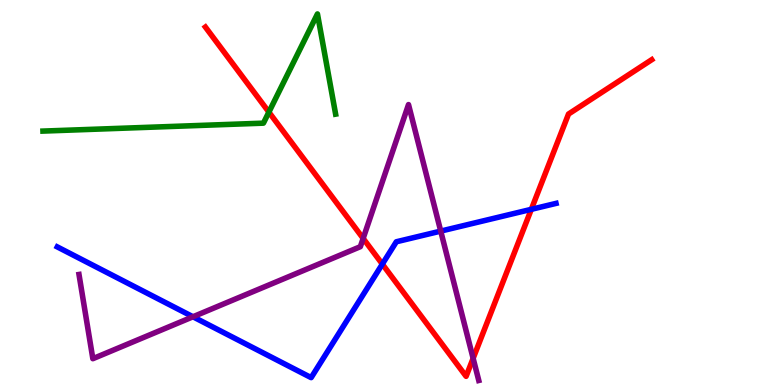[{'lines': ['blue', 'red'], 'intersections': [{'x': 4.93, 'y': 3.14}, {'x': 6.86, 'y': 4.56}]}, {'lines': ['green', 'red'], 'intersections': [{'x': 3.47, 'y': 7.09}]}, {'lines': ['purple', 'red'], 'intersections': [{'x': 4.69, 'y': 3.81}, {'x': 6.1, 'y': 0.692}]}, {'lines': ['blue', 'green'], 'intersections': []}, {'lines': ['blue', 'purple'], 'intersections': [{'x': 2.49, 'y': 1.77}, {'x': 5.69, 'y': 4.0}]}, {'lines': ['green', 'purple'], 'intersections': []}]